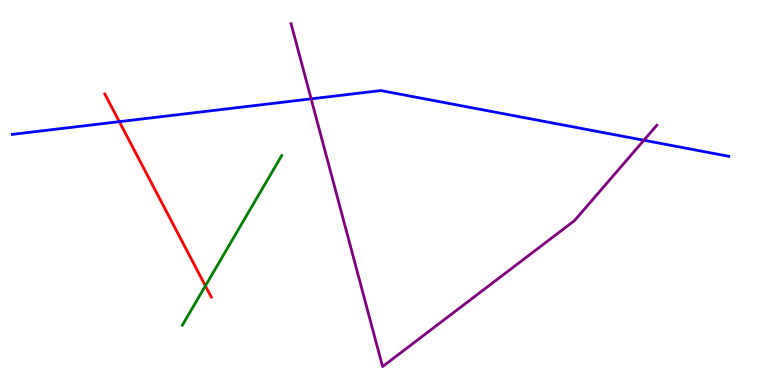[{'lines': ['blue', 'red'], 'intersections': [{'x': 1.54, 'y': 6.84}]}, {'lines': ['green', 'red'], 'intersections': [{'x': 2.65, 'y': 2.58}]}, {'lines': ['purple', 'red'], 'intersections': []}, {'lines': ['blue', 'green'], 'intersections': []}, {'lines': ['blue', 'purple'], 'intersections': [{'x': 4.01, 'y': 7.43}, {'x': 8.31, 'y': 6.36}]}, {'lines': ['green', 'purple'], 'intersections': []}]